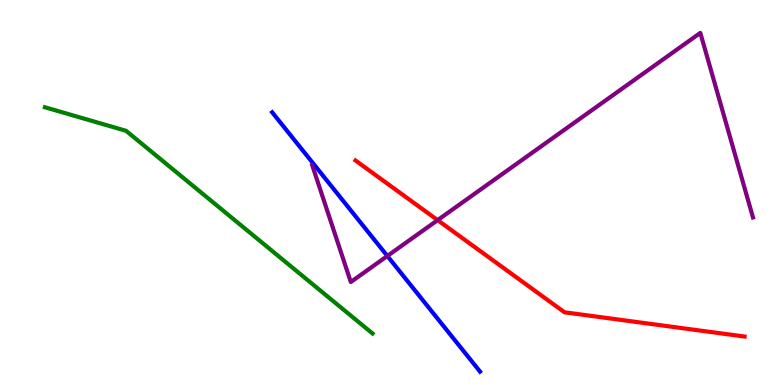[{'lines': ['blue', 'red'], 'intersections': []}, {'lines': ['green', 'red'], 'intersections': []}, {'lines': ['purple', 'red'], 'intersections': [{'x': 5.65, 'y': 4.28}]}, {'lines': ['blue', 'green'], 'intersections': []}, {'lines': ['blue', 'purple'], 'intersections': [{'x': 5.0, 'y': 3.35}]}, {'lines': ['green', 'purple'], 'intersections': []}]